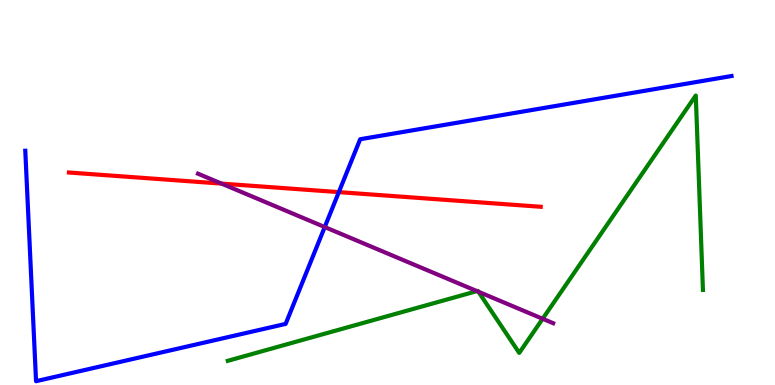[{'lines': ['blue', 'red'], 'intersections': [{'x': 4.37, 'y': 5.01}]}, {'lines': ['green', 'red'], 'intersections': []}, {'lines': ['purple', 'red'], 'intersections': [{'x': 2.86, 'y': 5.23}]}, {'lines': ['blue', 'green'], 'intersections': []}, {'lines': ['blue', 'purple'], 'intersections': [{'x': 4.19, 'y': 4.1}]}, {'lines': ['green', 'purple'], 'intersections': [{'x': 6.15, 'y': 2.44}, {'x': 6.17, 'y': 2.42}, {'x': 7.0, 'y': 1.72}]}]